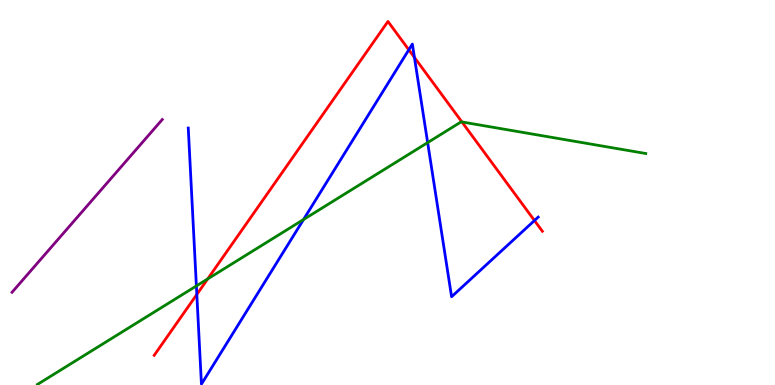[{'lines': ['blue', 'red'], 'intersections': [{'x': 2.54, 'y': 2.35}, {'x': 5.27, 'y': 8.71}, {'x': 5.35, 'y': 8.51}, {'x': 6.9, 'y': 4.27}]}, {'lines': ['green', 'red'], 'intersections': [{'x': 2.68, 'y': 2.75}, {'x': 5.96, 'y': 6.83}]}, {'lines': ['purple', 'red'], 'intersections': []}, {'lines': ['blue', 'green'], 'intersections': [{'x': 2.53, 'y': 2.57}, {'x': 3.92, 'y': 4.3}, {'x': 5.52, 'y': 6.3}]}, {'lines': ['blue', 'purple'], 'intersections': []}, {'lines': ['green', 'purple'], 'intersections': []}]